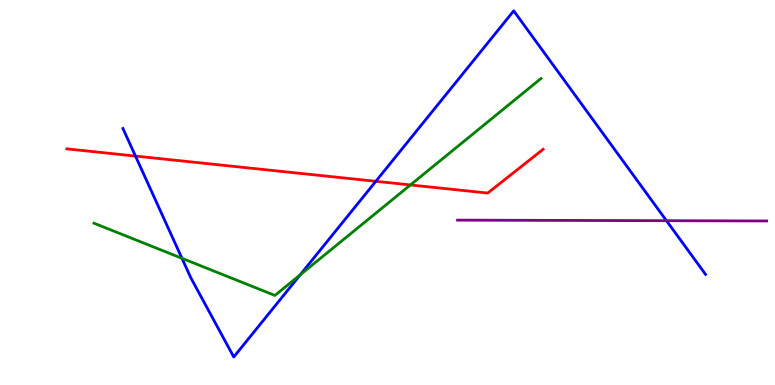[{'lines': ['blue', 'red'], 'intersections': [{'x': 1.75, 'y': 5.95}, {'x': 4.85, 'y': 5.29}]}, {'lines': ['green', 'red'], 'intersections': [{'x': 5.3, 'y': 5.2}]}, {'lines': ['purple', 'red'], 'intersections': []}, {'lines': ['blue', 'green'], 'intersections': [{'x': 2.35, 'y': 3.29}, {'x': 3.87, 'y': 2.86}]}, {'lines': ['blue', 'purple'], 'intersections': [{'x': 8.6, 'y': 4.27}]}, {'lines': ['green', 'purple'], 'intersections': []}]